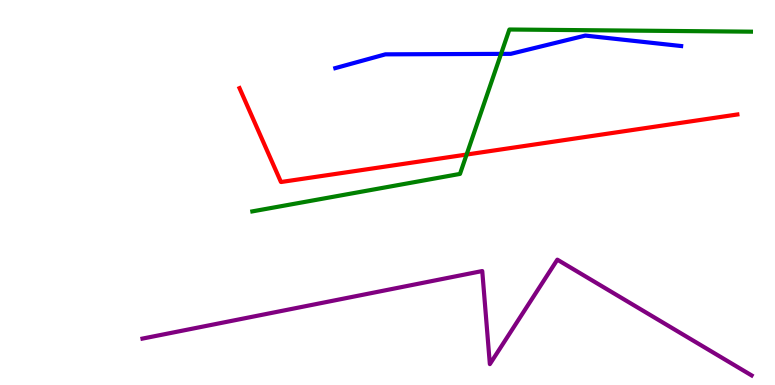[{'lines': ['blue', 'red'], 'intersections': []}, {'lines': ['green', 'red'], 'intersections': [{'x': 6.02, 'y': 5.99}]}, {'lines': ['purple', 'red'], 'intersections': []}, {'lines': ['blue', 'green'], 'intersections': [{'x': 6.47, 'y': 8.6}]}, {'lines': ['blue', 'purple'], 'intersections': []}, {'lines': ['green', 'purple'], 'intersections': []}]